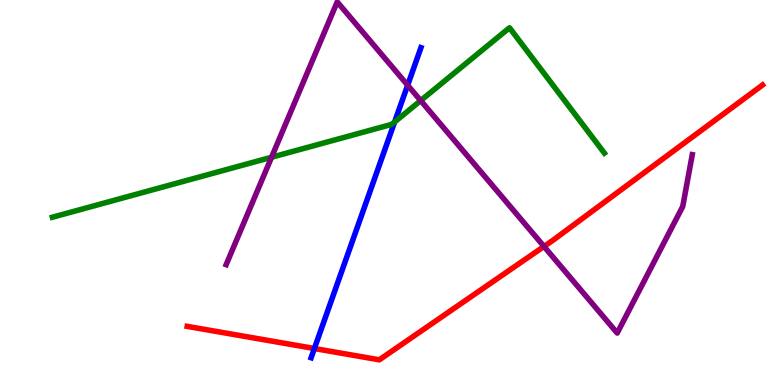[{'lines': ['blue', 'red'], 'intersections': [{'x': 4.06, 'y': 0.948}]}, {'lines': ['green', 'red'], 'intersections': []}, {'lines': ['purple', 'red'], 'intersections': [{'x': 7.02, 'y': 3.6}]}, {'lines': ['blue', 'green'], 'intersections': [{'x': 5.09, 'y': 6.83}]}, {'lines': ['blue', 'purple'], 'intersections': [{'x': 5.26, 'y': 7.79}]}, {'lines': ['green', 'purple'], 'intersections': [{'x': 3.5, 'y': 5.92}, {'x': 5.43, 'y': 7.39}]}]